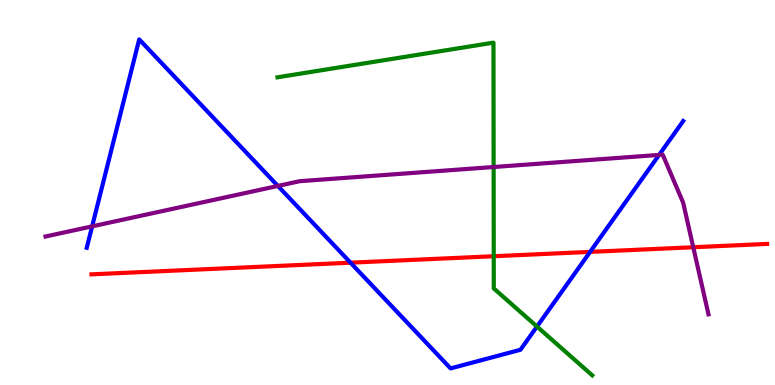[{'lines': ['blue', 'red'], 'intersections': [{'x': 4.52, 'y': 3.18}, {'x': 7.61, 'y': 3.46}]}, {'lines': ['green', 'red'], 'intersections': [{'x': 6.37, 'y': 3.34}]}, {'lines': ['purple', 'red'], 'intersections': [{'x': 8.95, 'y': 3.58}]}, {'lines': ['blue', 'green'], 'intersections': [{'x': 6.93, 'y': 1.52}]}, {'lines': ['blue', 'purple'], 'intersections': [{'x': 1.19, 'y': 4.12}, {'x': 3.59, 'y': 5.17}, {'x': 8.5, 'y': 5.98}]}, {'lines': ['green', 'purple'], 'intersections': [{'x': 6.37, 'y': 5.66}]}]